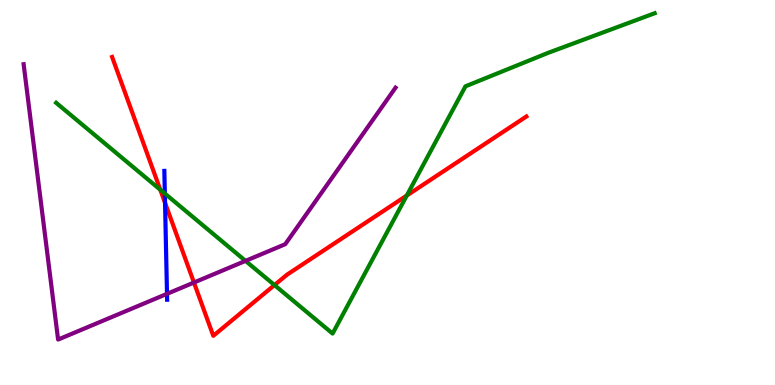[{'lines': ['blue', 'red'], 'intersections': [{'x': 2.13, 'y': 4.73}]}, {'lines': ['green', 'red'], 'intersections': [{'x': 2.07, 'y': 5.07}, {'x': 3.54, 'y': 2.6}, {'x': 5.25, 'y': 4.92}]}, {'lines': ['purple', 'red'], 'intersections': [{'x': 2.5, 'y': 2.66}]}, {'lines': ['blue', 'green'], 'intersections': [{'x': 2.13, 'y': 4.97}]}, {'lines': ['blue', 'purple'], 'intersections': [{'x': 2.15, 'y': 2.37}]}, {'lines': ['green', 'purple'], 'intersections': [{'x': 3.17, 'y': 3.22}]}]